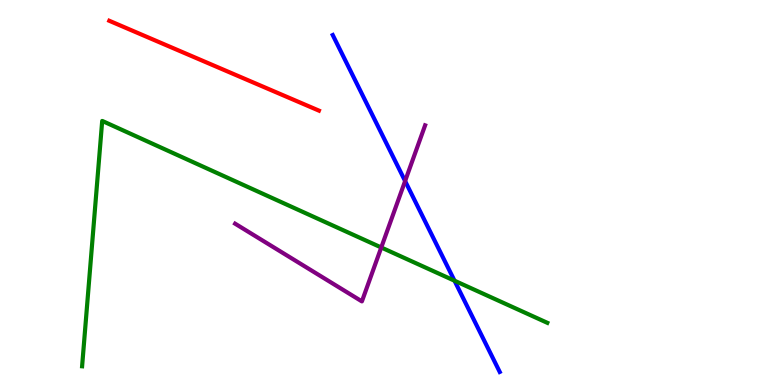[{'lines': ['blue', 'red'], 'intersections': []}, {'lines': ['green', 'red'], 'intersections': []}, {'lines': ['purple', 'red'], 'intersections': []}, {'lines': ['blue', 'green'], 'intersections': [{'x': 5.86, 'y': 2.71}]}, {'lines': ['blue', 'purple'], 'intersections': [{'x': 5.23, 'y': 5.3}]}, {'lines': ['green', 'purple'], 'intersections': [{'x': 4.92, 'y': 3.57}]}]